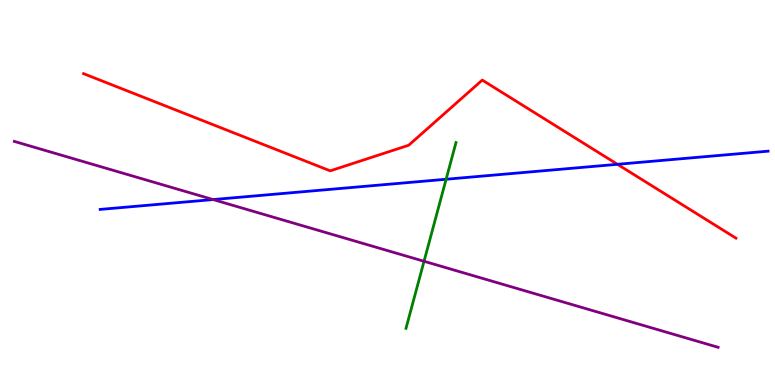[{'lines': ['blue', 'red'], 'intersections': [{'x': 7.97, 'y': 5.73}]}, {'lines': ['green', 'red'], 'intersections': []}, {'lines': ['purple', 'red'], 'intersections': []}, {'lines': ['blue', 'green'], 'intersections': [{'x': 5.76, 'y': 5.34}]}, {'lines': ['blue', 'purple'], 'intersections': [{'x': 2.75, 'y': 4.82}]}, {'lines': ['green', 'purple'], 'intersections': [{'x': 5.47, 'y': 3.21}]}]